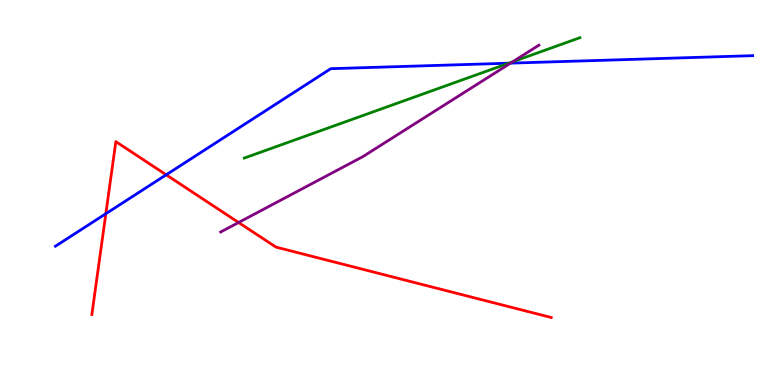[{'lines': ['blue', 'red'], 'intersections': [{'x': 1.37, 'y': 4.45}, {'x': 2.14, 'y': 5.46}]}, {'lines': ['green', 'red'], 'intersections': []}, {'lines': ['purple', 'red'], 'intersections': [{'x': 3.08, 'y': 4.22}]}, {'lines': ['blue', 'green'], 'intersections': [{'x': 6.57, 'y': 8.36}]}, {'lines': ['blue', 'purple'], 'intersections': [{'x': 6.59, 'y': 8.36}]}, {'lines': ['green', 'purple'], 'intersections': [{'x': 6.61, 'y': 8.39}]}]